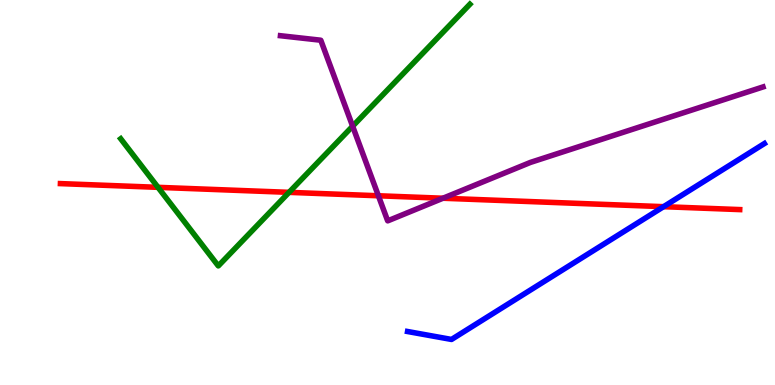[{'lines': ['blue', 'red'], 'intersections': [{'x': 8.56, 'y': 4.63}]}, {'lines': ['green', 'red'], 'intersections': [{'x': 2.04, 'y': 5.13}, {'x': 3.73, 'y': 5.0}]}, {'lines': ['purple', 'red'], 'intersections': [{'x': 4.88, 'y': 4.92}, {'x': 5.72, 'y': 4.85}]}, {'lines': ['blue', 'green'], 'intersections': []}, {'lines': ['blue', 'purple'], 'intersections': []}, {'lines': ['green', 'purple'], 'intersections': [{'x': 4.55, 'y': 6.72}]}]